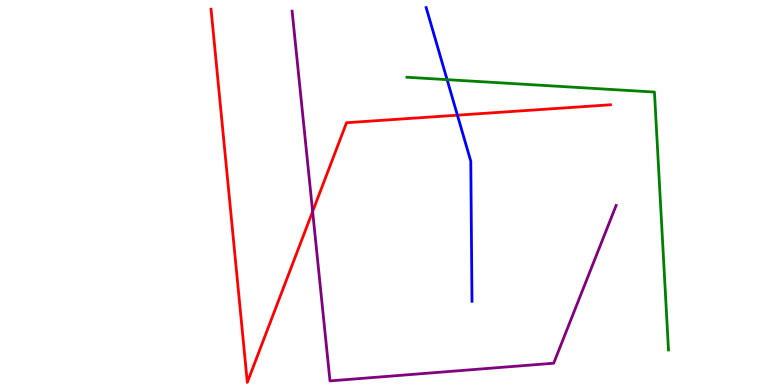[{'lines': ['blue', 'red'], 'intersections': [{'x': 5.9, 'y': 7.01}]}, {'lines': ['green', 'red'], 'intersections': []}, {'lines': ['purple', 'red'], 'intersections': [{'x': 4.03, 'y': 4.51}]}, {'lines': ['blue', 'green'], 'intersections': [{'x': 5.77, 'y': 7.93}]}, {'lines': ['blue', 'purple'], 'intersections': []}, {'lines': ['green', 'purple'], 'intersections': []}]